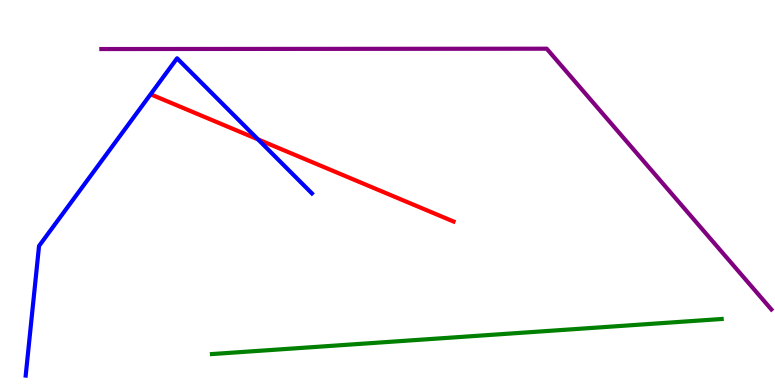[{'lines': ['blue', 'red'], 'intersections': [{'x': 3.33, 'y': 6.38}]}, {'lines': ['green', 'red'], 'intersections': []}, {'lines': ['purple', 'red'], 'intersections': []}, {'lines': ['blue', 'green'], 'intersections': []}, {'lines': ['blue', 'purple'], 'intersections': []}, {'lines': ['green', 'purple'], 'intersections': []}]